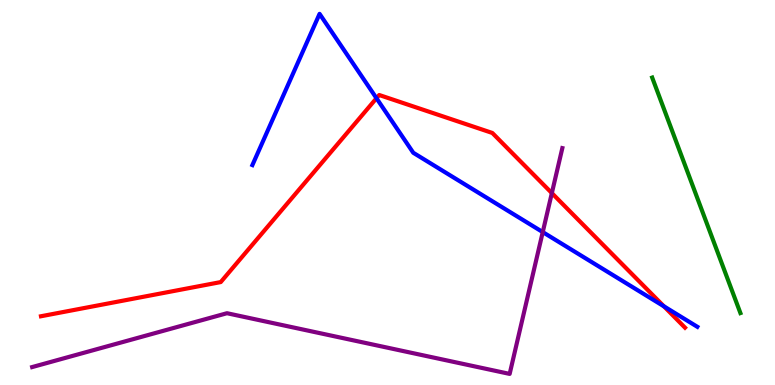[{'lines': ['blue', 'red'], 'intersections': [{'x': 4.86, 'y': 7.45}, {'x': 8.57, 'y': 2.04}]}, {'lines': ['green', 'red'], 'intersections': []}, {'lines': ['purple', 'red'], 'intersections': [{'x': 7.12, 'y': 4.98}]}, {'lines': ['blue', 'green'], 'intersections': []}, {'lines': ['blue', 'purple'], 'intersections': [{'x': 7.0, 'y': 3.97}]}, {'lines': ['green', 'purple'], 'intersections': []}]